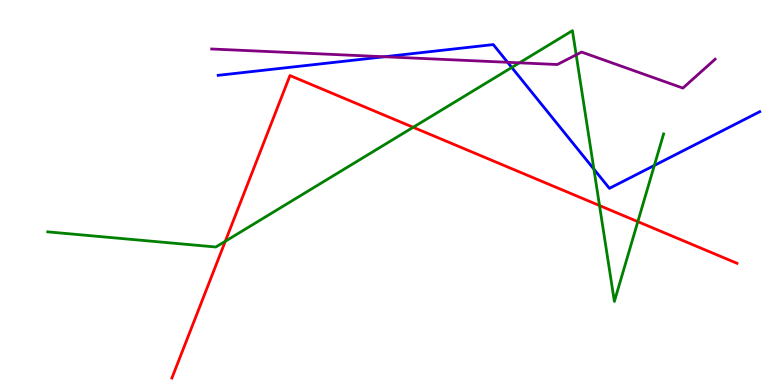[{'lines': ['blue', 'red'], 'intersections': []}, {'lines': ['green', 'red'], 'intersections': [{'x': 2.91, 'y': 3.73}, {'x': 5.33, 'y': 6.69}, {'x': 7.74, 'y': 4.66}, {'x': 8.23, 'y': 4.24}]}, {'lines': ['purple', 'red'], 'intersections': []}, {'lines': ['blue', 'green'], 'intersections': [{'x': 6.6, 'y': 8.25}, {'x': 7.66, 'y': 5.61}, {'x': 8.44, 'y': 5.7}]}, {'lines': ['blue', 'purple'], 'intersections': [{'x': 4.96, 'y': 8.53}, {'x': 6.55, 'y': 8.38}]}, {'lines': ['green', 'purple'], 'intersections': [{'x': 6.7, 'y': 8.37}, {'x': 7.43, 'y': 8.58}]}]